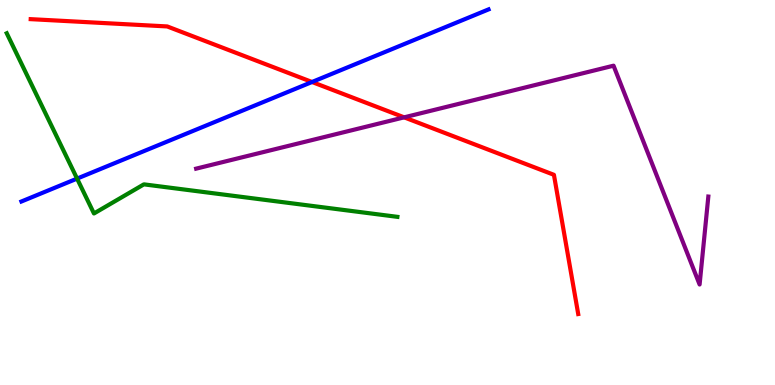[{'lines': ['blue', 'red'], 'intersections': [{'x': 4.03, 'y': 7.87}]}, {'lines': ['green', 'red'], 'intersections': []}, {'lines': ['purple', 'red'], 'intersections': [{'x': 5.21, 'y': 6.95}]}, {'lines': ['blue', 'green'], 'intersections': [{'x': 0.995, 'y': 5.36}]}, {'lines': ['blue', 'purple'], 'intersections': []}, {'lines': ['green', 'purple'], 'intersections': []}]